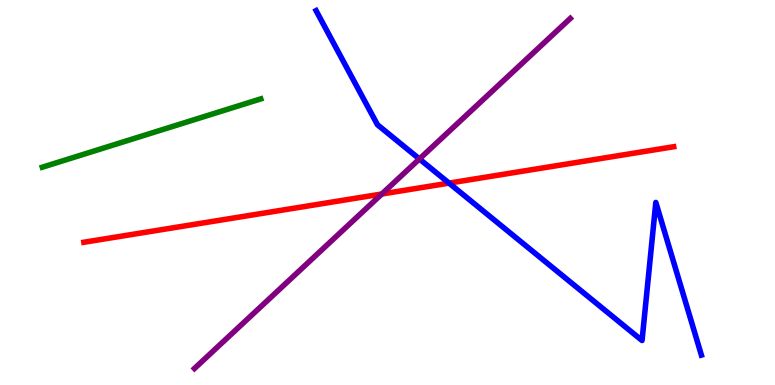[{'lines': ['blue', 'red'], 'intersections': [{'x': 5.79, 'y': 5.24}]}, {'lines': ['green', 'red'], 'intersections': []}, {'lines': ['purple', 'red'], 'intersections': [{'x': 4.93, 'y': 4.96}]}, {'lines': ['blue', 'green'], 'intersections': []}, {'lines': ['blue', 'purple'], 'intersections': [{'x': 5.41, 'y': 5.87}]}, {'lines': ['green', 'purple'], 'intersections': []}]